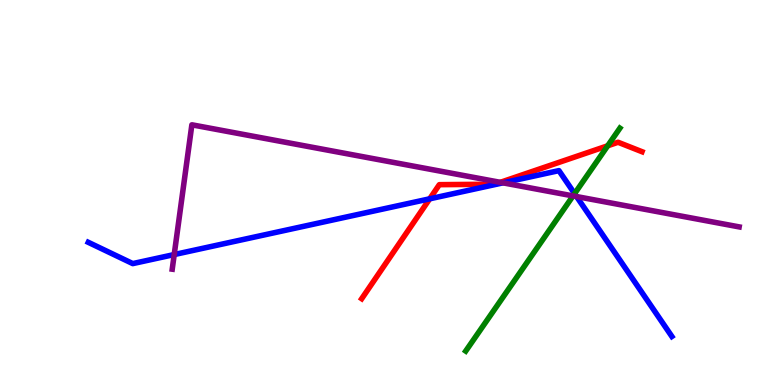[{'lines': ['blue', 'red'], 'intersections': [{'x': 5.54, 'y': 4.84}]}, {'lines': ['green', 'red'], 'intersections': [{'x': 7.84, 'y': 6.21}]}, {'lines': ['purple', 'red'], 'intersections': [{'x': 6.46, 'y': 5.26}]}, {'lines': ['blue', 'green'], 'intersections': [{'x': 7.41, 'y': 4.97}]}, {'lines': ['blue', 'purple'], 'intersections': [{'x': 2.25, 'y': 3.39}, {'x': 6.49, 'y': 5.25}, {'x': 7.44, 'y': 4.89}]}, {'lines': ['green', 'purple'], 'intersections': [{'x': 7.39, 'y': 4.91}]}]